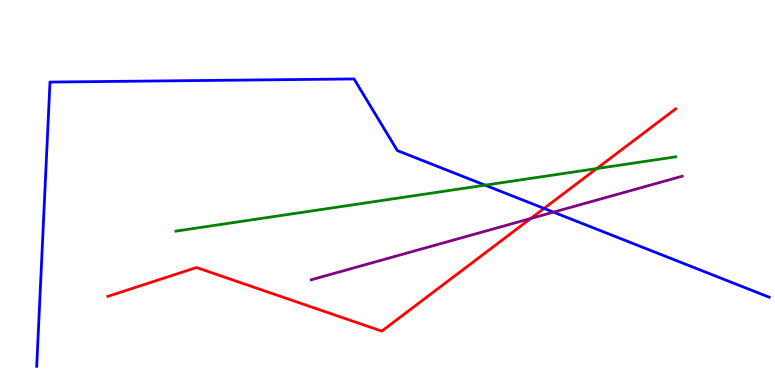[{'lines': ['blue', 'red'], 'intersections': [{'x': 7.02, 'y': 4.59}]}, {'lines': ['green', 'red'], 'intersections': [{'x': 7.7, 'y': 5.62}]}, {'lines': ['purple', 'red'], 'intersections': [{'x': 6.85, 'y': 4.32}]}, {'lines': ['blue', 'green'], 'intersections': [{'x': 6.26, 'y': 5.19}]}, {'lines': ['blue', 'purple'], 'intersections': [{'x': 7.14, 'y': 4.49}]}, {'lines': ['green', 'purple'], 'intersections': []}]